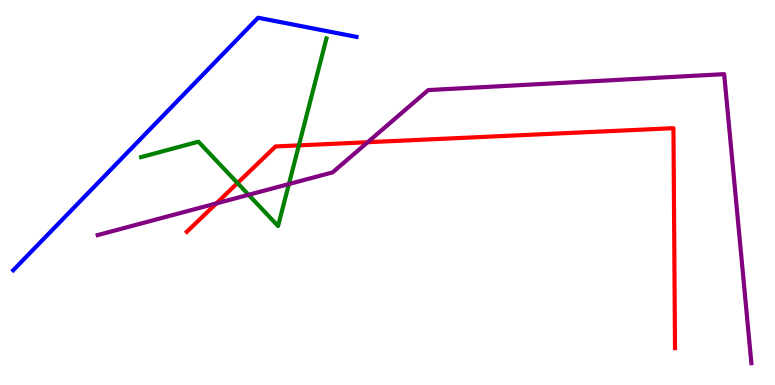[{'lines': ['blue', 'red'], 'intersections': []}, {'lines': ['green', 'red'], 'intersections': [{'x': 3.06, 'y': 5.25}, {'x': 3.86, 'y': 6.22}]}, {'lines': ['purple', 'red'], 'intersections': [{'x': 2.79, 'y': 4.72}, {'x': 4.74, 'y': 6.31}]}, {'lines': ['blue', 'green'], 'intersections': []}, {'lines': ['blue', 'purple'], 'intersections': []}, {'lines': ['green', 'purple'], 'intersections': [{'x': 3.21, 'y': 4.94}, {'x': 3.73, 'y': 5.22}]}]